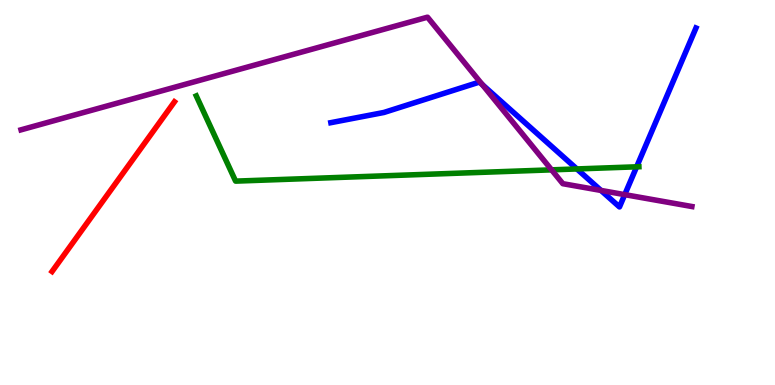[{'lines': ['blue', 'red'], 'intersections': []}, {'lines': ['green', 'red'], 'intersections': []}, {'lines': ['purple', 'red'], 'intersections': []}, {'lines': ['blue', 'green'], 'intersections': [{'x': 7.44, 'y': 5.61}, {'x': 8.21, 'y': 5.67}]}, {'lines': ['blue', 'purple'], 'intersections': [{'x': 6.22, 'y': 7.8}, {'x': 7.75, 'y': 5.05}, {'x': 8.06, 'y': 4.94}]}, {'lines': ['green', 'purple'], 'intersections': [{'x': 7.12, 'y': 5.59}]}]